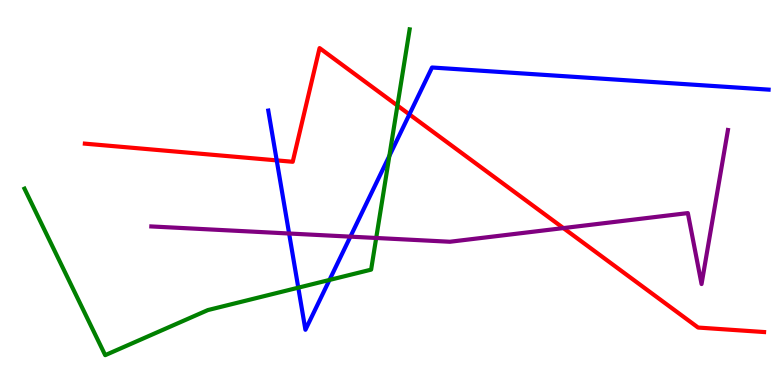[{'lines': ['blue', 'red'], 'intersections': [{'x': 3.57, 'y': 5.83}, {'x': 5.28, 'y': 7.03}]}, {'lines': ['green', 'red'], 'intersections': [{'x': 5.13, 'y': 7.26}]}, {'lines': ['purple', 'red'], 'intersections': [{'x': 7.27, 'y': 4.08}]}, {'lines': ['blue', 'green'], 'intersections': [{'x': 3.85, 'y': 2.53}, {'x': 4.25, 'y': 2.73}, {'x': 5.02, 'y': 5.95}]}, {'lines': ['blue', 'purple'], 'intersections': [{'x': 3.73, 'y': 3.93}, {'x': 4.52, 'y': 3.85}]}, {'lines': ['green', 'purple'], 'intersections': [{'x': 4.85, 'y': 3.82}]}]